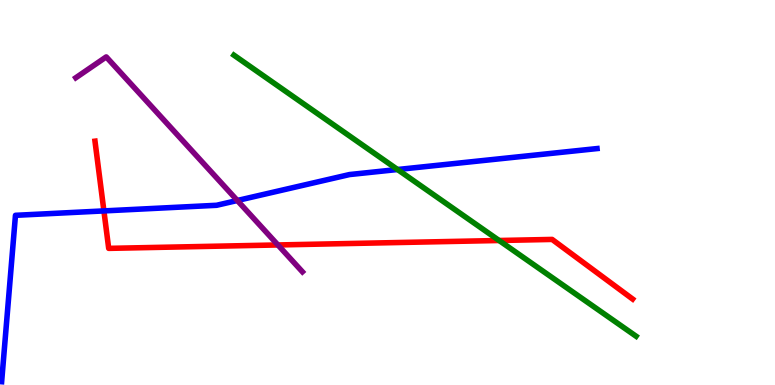[{'lines': ['blue', 'red'], 'intersections': [{'x': 1.34, 'y': 4.52}]}, {'lines': ['green', 'red'], 'intersections': [{'x': 6.44, 'y': 3.75}]}, {'lines': ['purple', 'red'], 'intersections': [{'x': 3.59, 'y': 3.64}]}, {'lines': ['blue', 'green'], 'intersections': [{'x': 5.13, 'y': 5.6}]}, {'lines': ['blue', 'purple'], 'intersections': [{'x': 3.06, 'y': 4.79}]}, {'lines': ['green', 'purple'], 'intersections': []}]